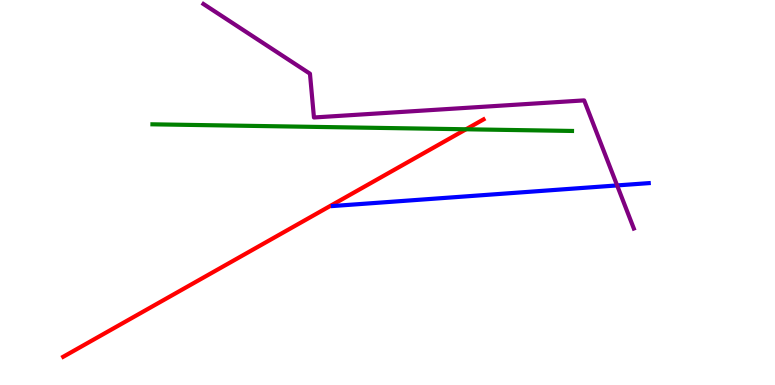[{'lines': ['blue', 'red'], 'intersections': []}, {'lines': ['green', 'red'], 'intersections': [{'x': 6.01, 'y': 6.64}]}, {'lines': ['purple', 'red'], 'intersections': []}, {'lines': ['blue', 'green'], 'intersections': []}, {'lines': ['blue', 'purple'], 'intersections': [{'x': 7.96, 'y': 5.18}]}, {'lines': ['green', 'purple'], 'intersections': []}]